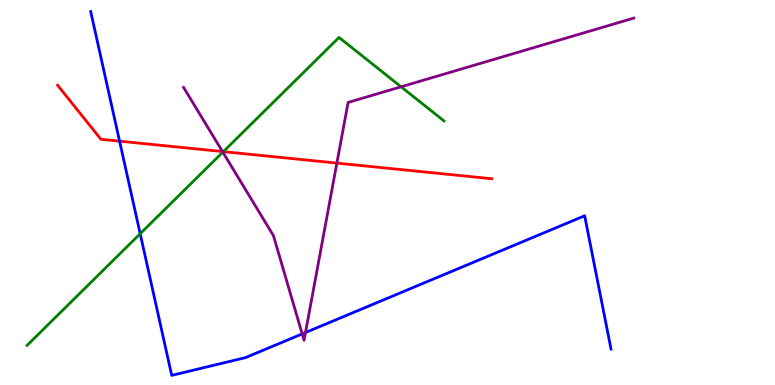[{'lines': ['blue', 'red'], 'intersections': [{'x': 1.54, 'y': 6.33}]}, {'lines': ['green', 'red'], 'intersections': [{'x': 2.88, 'y': 6.06}]}, {'lines': ['purple', 'red'], 'intersections': [{'x': 2.87, 'y': 6.06}, {'x': 4.35, 'y': 5.76}]}, {'lines': ['blue', 'green'], 'intersections': [{'x': 1.81, 'y': 3.93}]}, {'lines': ['blue', 'purple'], 'intersections': [{'x': 3.9, 'y': 1.33}, {'x': 3.94, 'y': 1.36}]}, {'lines': ['green', 'purple'], 'intersections': [{'x': 2.88, 'y': 6.05}, {'x': 5.18, 'y': 7.75}]}]